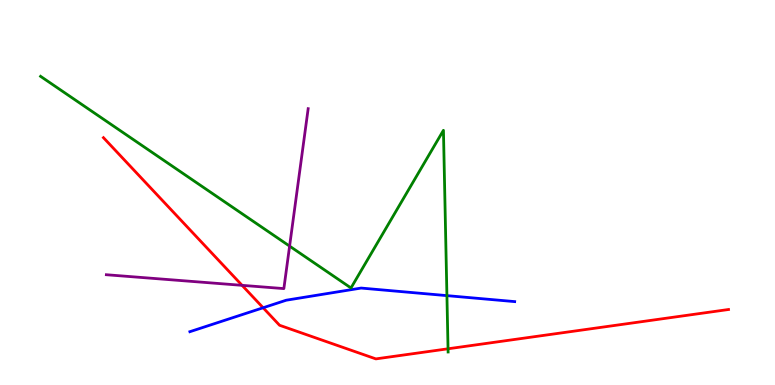[{'lines': ['blue', 'red'], 'intersections': [{'x': 3.4, 'y': 2.01}]}, {'lines': ['green', 'red'], 'intersections': [{'x': 5.78, 'y': 0.941}]}, {'lines': ['purple', 'red'], 'intersections': [{'x': 3.12, 'y': 2.59}]}, {'lines': ['blue', 'green'], 'intersections': [{'x': 5.77, 'y': 2.32}]}, {'lines': ['blue', 'purple'], 'intersections': []}, {'lines': ['green', 'purple'], 'intersections': [{'x': 3.74, 'y': 3.61}]}]